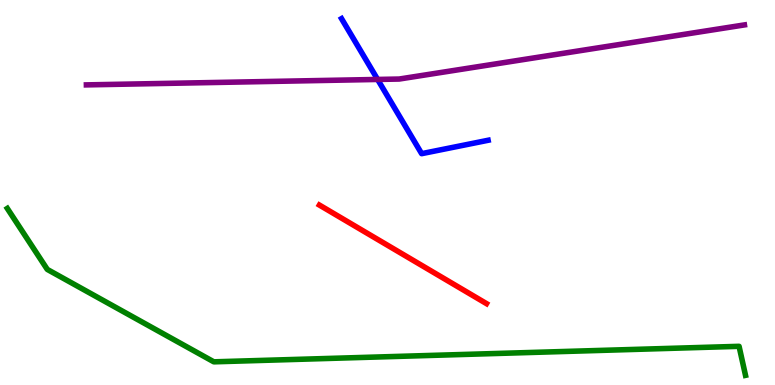[{'lines': ['blue', 'red'], 'intersections': []}, {'lines': ['green', 'red'], 'intersections': []}, {'lines': ['purple', 'red'], 'intersections': []}, {'lines': ['blue', 'green'], 'intersections': []}, {'lines': ['blue', 'purple'], 'intersections': [{'x': 4.87, 'y': 7.94}]}, {'lines': ['green', 'purple'], 'intersections': []}]